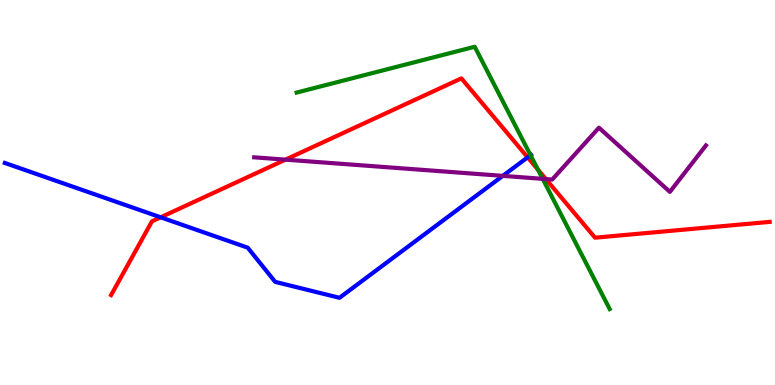[{'lines': ['blue', 'red'], 'intersections': [{'x': 2.07, 'y': 4.36}, {'x': 6.81, 'y': 5.91}]}, {'lines': ['green', 'red'], 'intersections': [{'x': 6.94, 'y': 5.59}]}, {'lines': ['purple', 'red'], 'intersections': [{'x': 3.68, 'y': 5.85}, {'x': 7.04, 'y': 5.35}]}, {'lines': ['blue', 'green'], 'intersections': [{'x': 6.85, 'y': 5.97}]}, {'lines': ['blue', 'purple'], 'intersections': [{'x': 6.49, 'y': 5.43}]}, {'lines': ['green', 'purple'], 'intersections': [{'x': 7.0, 'y': 5.35}]}]